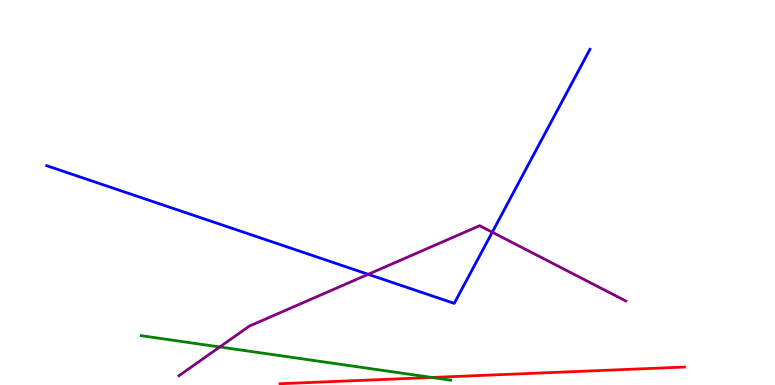[{'lines': ['blue', 'red'], 'intersections': []}, {'lines': ['green', 'red'], 'intersections': [{'x': 5.57, 'y': 0.196}]}, {'lines': ['purple', 'red'], 'intersections': []}, {'lines': ['blue', 'green'], 'intersections': []}, {'lines': ['blue', 'purple'], 'intersections': [{'x': 4.75, 'y': 2.88}, {'x': 6.35, 'y': 3.97}]}, {'lines': ['green', 'purple'], 'intersections': [{'x': 2.84, 'y': 0.988}]}]